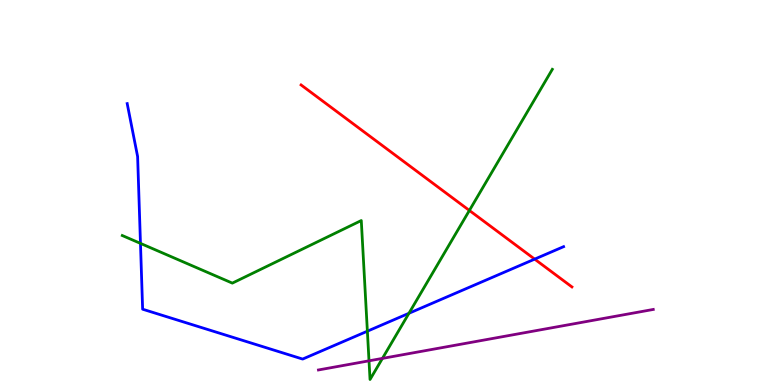[{'lines': ['blue', 'red'], 'intersections': [{'x': 6.9, 'y': 3.27}]}, {'lines': ['green', 'red'], 'intersections': [{'x': 6.06, 'y': 4.53}]}, {'lines': ['purple', 'red'], 'intersections': []}, {'lines': ['blue', 'green'], 'intersections': [{'x': 1.81, 'y': 3.68}, {'x': 4.74, 'y': 1.4}, {'x': 5.28, 'y': 1.86}]}, {'lines': ['blue', 'purple'], 'intersections': []}, {'lines': ['green', 'purple'], 'intersections': [{'x': 4.76, 'y': 0.628}, {'x': 4.93, 'y': 0.691}]}]